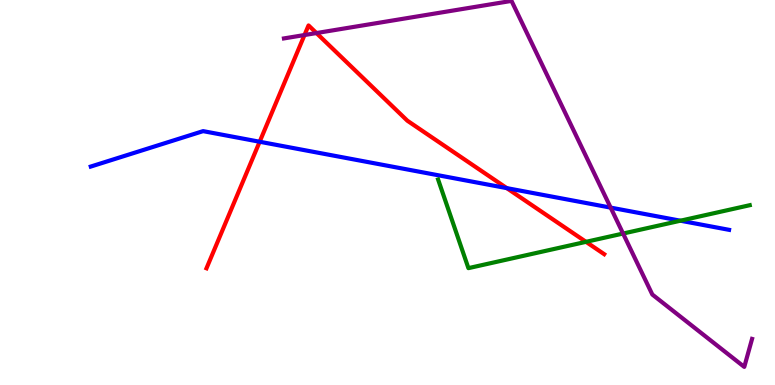[{'lines': ['blue', 'red'], 'intersections': [{'x': 3.35, 'y': 6.32}, {'x': 6.54, 'y': 5.11}]}, {'lines': ['green', 'red'], 'intersections': [{'x': 7.56, 'y': 3.72}]}, {'lines': ['purple', 'red'], 'intersections': [{'x': 3.93, 'y': 9.09}, {'x': 4.08, 'y': 9.14}]}, {'lines': ['blue', 'green'], 'intersections': [{'x': 8.78, 'y': 4.27}]}, {'lines': ['blue', 'purple'], 'intersections': [{'x': 7.88, 'y': 4.61}]}, {'lines': ['green', 'purple'], 'intersections': [{'x': 8.04, 'y': 3.93}]}]